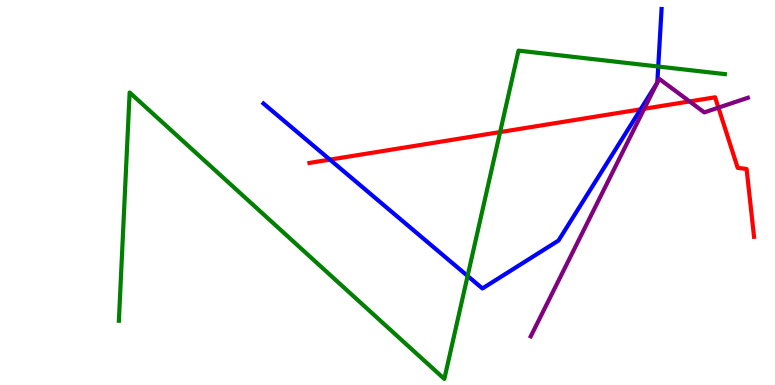[{'lines': ['blue', 'red'], 'intersections': [{'x': 4.26, 'y': 5.85}, {'x': 8.27, 'y': 7.16}]}, {'lines': ['green', 'red'], 'intersections': [{'x': 6.45, 'y': 6.57}]}, {'lines': ['purple', 'red'], 'intersections': [{'x': 8.31, 'y': 7.17}, {'x': 8.9, 'y': 7.37}, {'x': 9.27, 'y': 7.2}]}, {'lines': ['blue', 'green'], 'intersections': [{'x': 6.03, 'y': 2.83}, {'x': 8.49, 'y': 8.27}]}, {'lines': ['blue', 'purple'], 'intersections': [{'x': 8.48, 'y': 7.84}, {'x': 8.48, 'y': 7.86}]}, {'lines': ['green', 'purple'], 'intersections': []}]